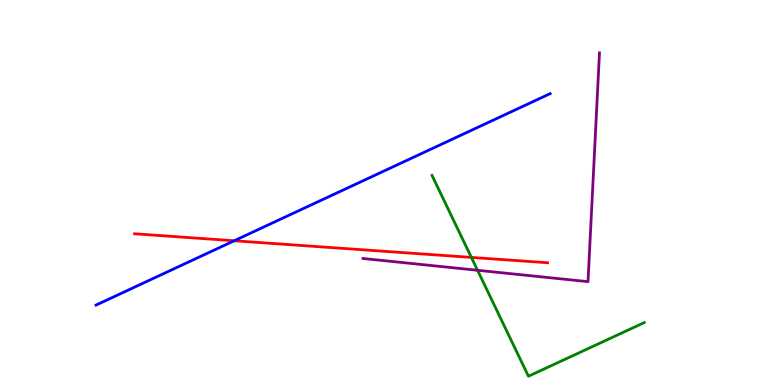[{'lines': ['blue', 'red'], 'intersections': [{'x': 3.02, 'y': 3.75}]}, {'lines': ['green', 'red'], 'intersections': [{'x': 6.08, 'y': 3.31}]}, {'lines': ['purple', 'red'], 'intersections': []}, {'lines': ['blue', 'green'], 'intersections': []}, {'lines': ['blue', 'purple'], 'intersections': []}, {'lines': ['green', 'purple'], 'intersections': [{'x': 6.16, 'y': 2.98}]}]